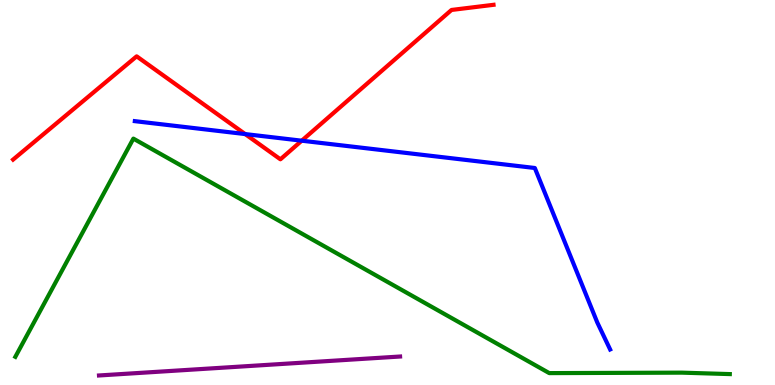[{'lines': ['blue', 'red'], 'intersections': [{'x': 3.16, 'y': 6.52}, {'x': 3.89, 'y': 6.35}]}, {'lines': ['green', 'red'], 'intersections': []}, {'lines': ['purple', 'red'], 'intersections': []}, {'lines': ['blue', 'green'], 'intersections': []}, {'lines': ['blue', 'purple'], 'intersections': []}, {'lines': ['green', 'purple'], 'intersections': []}]